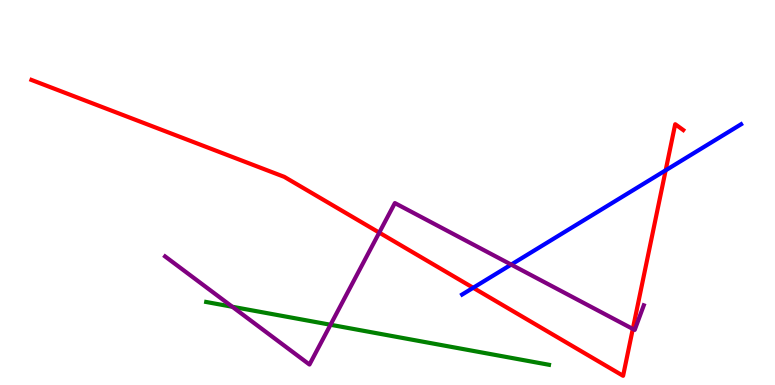[{'lines': ['blue', 'red'], 'intersections': [{'x': 6.11, 'y': 2.53}, {'x': 8.59, 'y': 5.58}]}, {'lines': ['green', 'red'], 'intersections': []}, {'lines': ['purple', 'red'], 'intersections': [{'x': 4.89, 'y': 3.96}, {'x': 8.17, 'y': 1.46}]}, {'lines': ['blue', 'green'], 'intersections': []}, {'lines': ['blue', 'purple'], 'intersections': [{'x': 6.6, 'y': 3.13}]}, {'lines': ['green', 'purple'], 'intersections': [{'x': 3.0, 'y': 2.03}, {'x': 4.26, 'y': 1.56}]}]